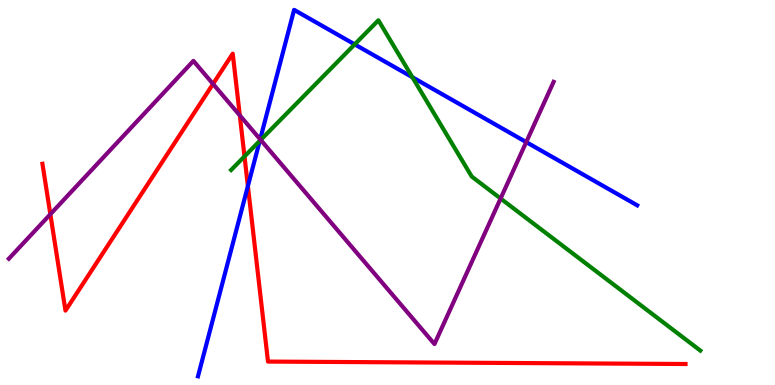[{'lines': ['blue', 'red'], 'intersections': [{'x': 3.2, 'y': 5.17}]}, {'lines': ['green', 'red'], 'intersections': [{'x': 3.15, 'y': 5.94}]}, {'lines': ['purple', 'red'], 'intersections': [{'x': 0.65, 'y': 4.44}, {'x': 2.75, 'y': 7.82}, {'x': 3.09, 'y': 7.0}]}, {'lines': ['blue', 'green'], 'intersections': [{'x': 3.35, 'y': 6.34}, {'x': 4.58, 'y': 8.85}, {'x': 5.32, 'y': 7.99}]}, {'lines': ['blue', 'purple'], 'intersections': [{'x': 3.36, 'y': 6.38}, {'x': 6.79, 'y': 6.31}]}, {'lines': ['green', 'purple'], 'intersections': [{'x': 3.36, 'y': 6.37}, {'x': 6.46, 'y': 4.84}]}]